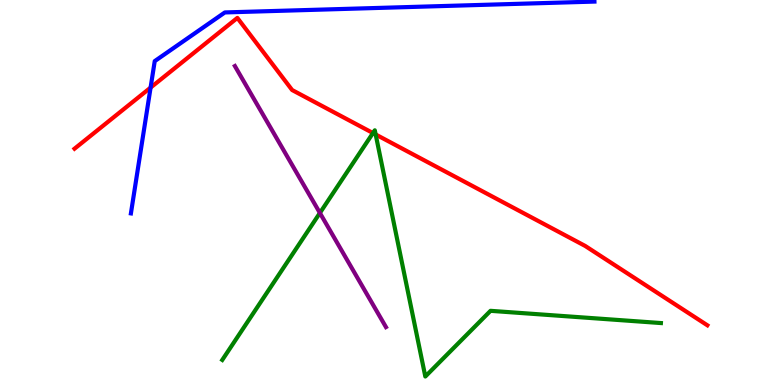[{'lines': ['blue', 'red'], 'intersections': [{'x': 1.94, 'y': 7.72}]}, {'lines': ['green', 'red'], 'intersections': [{'x': 4.81, 'y': 6.54}, {'x': 4.85, 'y': 6.51}]}, {'lines': ['purple', 'red'], 'intersections': []}, {'lines': ['blue', 'green'], 'intersections': []}, {'lines': ['blue', 'purple'], 'intersections': []}, {'lines': ['green', 'purple'], 'intersections': [{'x': 4.13, 'y': 4.47}]}]